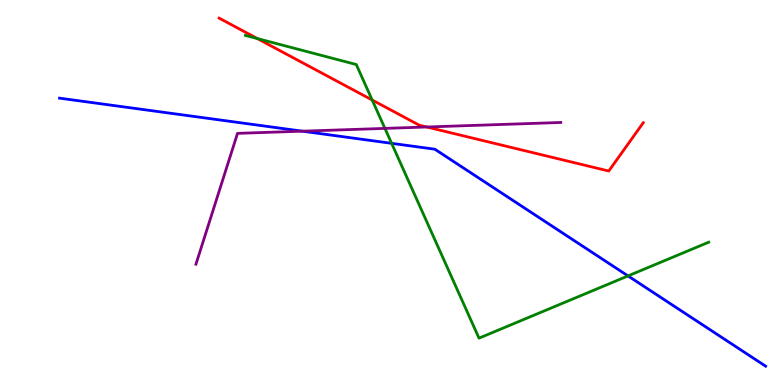[{'lines': ['blue', 'red'], 'intersections': []}, {'lines': ['green', 'red'], 'intersections': [{'x': 3.32, 'y': 9.0}, {'x': 4.8, 'y': 7.4}]}, {'lines': ['purple', 'red'], 'intersections': [{'x': 5.51, 'y': 6.7}]}, {'lines': ['blue', 'green'], 'intersections': [{'x': 5.05, 'y': 6.28}, {'x': 8.1, 'y': 2.83}]}, {'lines': ['blue', 'purple'], 'intersections': [{'x': 3.9, 'y': 6.59}]}, {'lines': ['green', 'purple'], 'intersections': [{'x': 4.97, 'y': 6.67}]}]